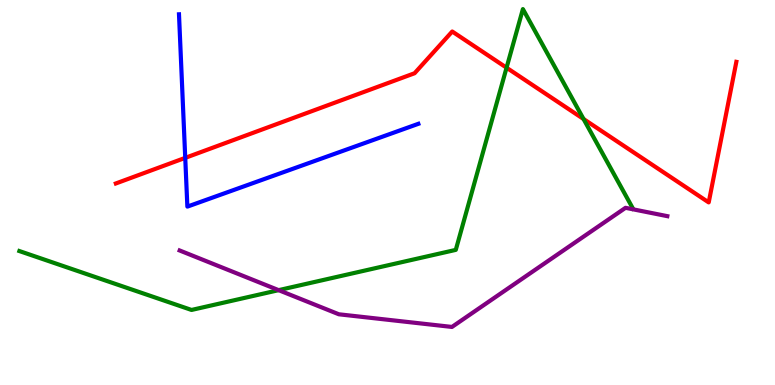[{'lines': ['blue', 'red'], 'intersections': [{'x': 2.39, 'y': 5.9}]}, {'lines': ['green', 'red'], 'intersections': [{'x': 6.54, 'y': 8.24}, {'x': 7.53, 'y': 6.91}]}, {'lines': ['purple', 'red'], 'intersections': []}, {'lines': ['blue', 'green'], 'intersections': []}, {'lines': ['blue', 'purple'], 'intersections': []}, {'lines': ['green', 'purple'], 'intersections': [{'x': 3.6, 'y': 2.46}]}]